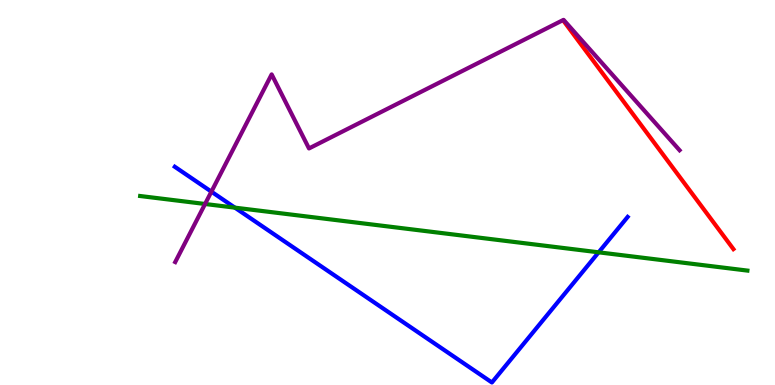[{'lines': ['blue', 'red'], 'intersections': []}, {'lines': ['green', 'red'], 'intersections': []}, {'lines': ['purple', 'red'], 'intersections': []}, {'lines': ['blue', 'green'], 'intersections': [{'x': 3.03, 'y': 4.61}, {'x': 7.72, 'y': 3.45}]}, {'lines': ['blue', 'purple'], 'intersections': [{'x': 2.73, 'y': 5.02}]}, {'lines': ['green', 'purple'], 'intersections': [{'x': 2.65, 'y': 4.7}]}]